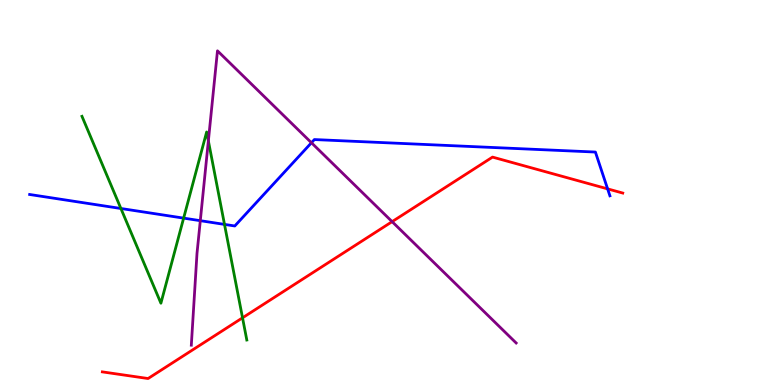[{'lines': ['blue', 'red'], 'intersections': [{'x': 7.84, 'y': 5.09}]}, {'lines': ['green', 'red'], 'intersections': [{'x': 3.13, 'y': 1.74}]}, {'lines': ['purple', 'red'], 'intersections': [{'x': 5.06, 'y': 4.24}]}, {'lines': ['blue', 'green'], 'intersections': [{'x': 1.56, 'y': 4.58}, {'x': 2.37, 'y': 4.33}, {'x': 2.9, 'y': 4.17}]}, {'lines': ['blue', 'purple'], 'intersections': [{'x': 2.58, 'y': 4.27}, {'x': 4.02, 'y': 6.29}]}, {'lines': ['green', 'purple'], 'intersections': [{'x': 2.69, 'y': 6.34}]}]